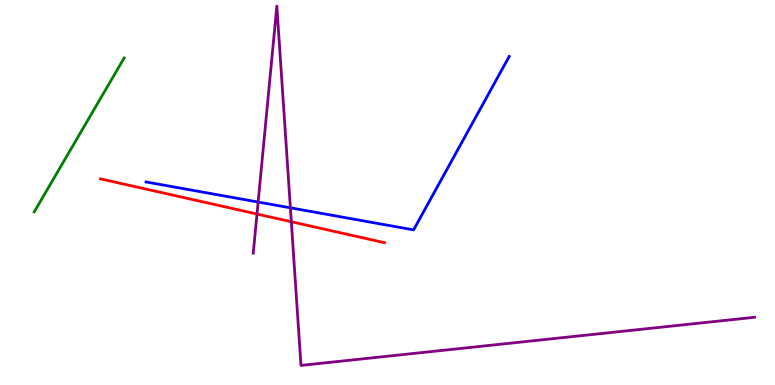[{'lines': ['blue', 'red'], 'intersections': []}, {'lines': ['green', 'red'], 'intersections': []}, {'lines': ['purple', 'red'], 'intersections': [{'x': 3.32, 'y': 4.44}, {'x': 3.76, 'y': 4.24}]}, {'lines': ['blue', 'green'], 'intersections': []}, {'lines': ['blue', 'purple'], 'intersections': [{'x': 3.33, 'y': 4.75}, {'x': 3.75, 'y': 4.6}]}, {'lines': ['green', 'purple'], 'intersections': []}]